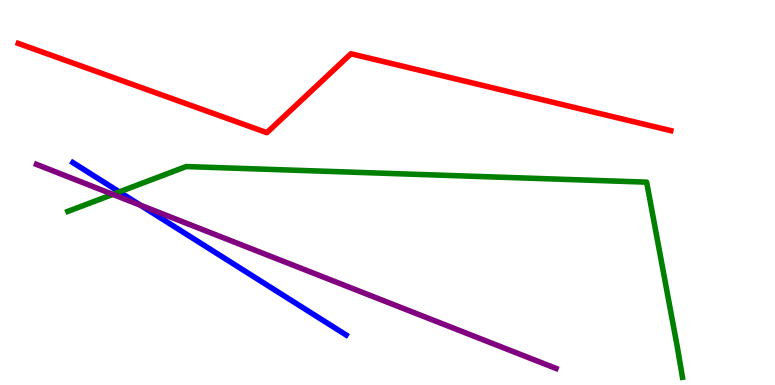[{'lines': ['blue', 'red'], 'intersections': []}, {'lines': ['green', 'red'], 'intersections': []}, {'lines': ['purple', 'red'], 'intersections': []}, {'lines': ['blue', 'green'], 'intersections': [{'x': 1.54, 'y': 5.02}]}, {'lines': ['blue', 'purple'], 'intersections': [{'x': 1.81, 'y': 4.67}]}, {'lines': ['green', 'purple'], 'intersections': [{'x': 1.46, 'y': 4.95}]}]